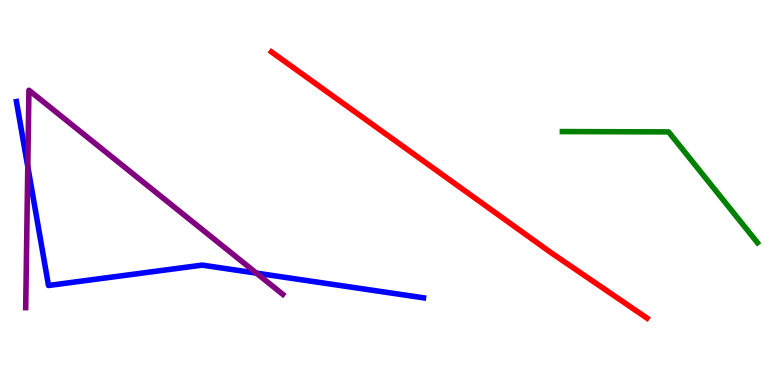[{'lines': ['blue', 'red'], 'intersections': []}, {'lines': ['green', 'red'], 'intersections': []}, {'lines': ['purple', 'red'], 'intersections': []}, {'lines': ['blue', 'green'], 'intersections': []}, {'lines': ['blue', 'purple'], 'intersections': [{'x': 0.359, 'y': 5.67}, {'x': 3.31, 'y': 2.91}]}, {'lines': ['green', 'purple'], 'intersections': []}]